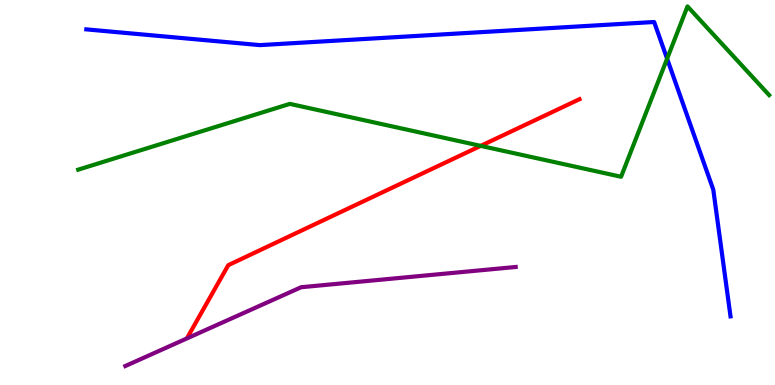[{'lines': ['blue', 'red'], 'intersections': []}, {'lines': ['green', 'red'], 'intersections': [{'x': 6.2, 'y': 6.21}]}, {'lines': ['purple', 'red'], 'intersections': []}, {'lines': ['blue', 'green'], 'intersections': [{'x': 8.61, 'y': 8.48}]}, {'lines': ['blue', 'purple'], 'intersections': []}, {'lines': ['green', 'purple'], 'intersections': []}]